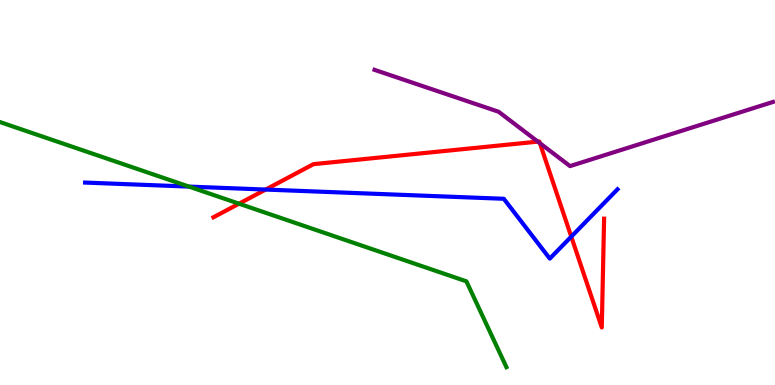[{'lines': ['blue', 'red'], 'intersections': [{'x': 3.43, 'y': 5.08}, {'x': 7.37, 'y': 3.85}]}, {'lines': ['green', 'red'], 'intersections': [{'x': 3.08, 'y': 4.71}]}, {'lines': ['purple', 'red'], 'intersections': [{'x': 6.94, 'y': 6.32}, {'x': 6.97, 'y': 6.28}]}, {'lines': ['blue', 'green'], 'intersections': [{'x': 2.44, 'y': 5.15}]}, {'lines': ['blue', 'purple'], 'intersections': []}, {'lines': ['green', 'purple'], 'intersections': []}]